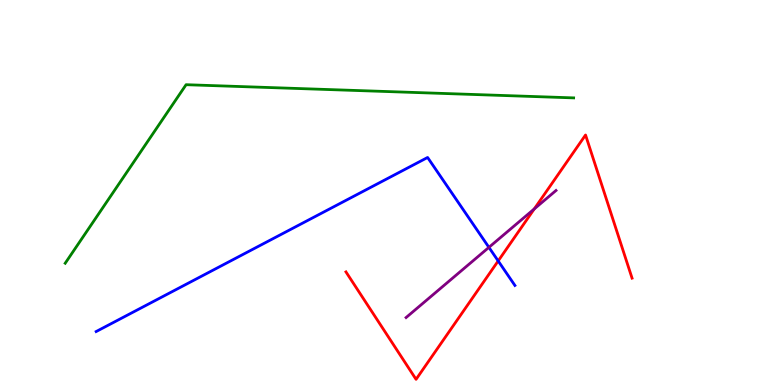[{'lines': ['blue', 'red'], 'intersections': [{'x': 6.43, 'y': 3.22}]}, {'lines': ['green', 'red'], 'intersections': []}, {'lines': ['purple', 'red'], 'intersections': [{'x': 6.89, 'y': 4.57}]}, {'lines': ['blue', 'green'], 'intersections': []}, {'lines': ['blue', 'purple'], 'intersections': [{'x': 6.31, 'y': 3.58}]}, {'lines': ['green', 'purple'], 'intersections': []}]